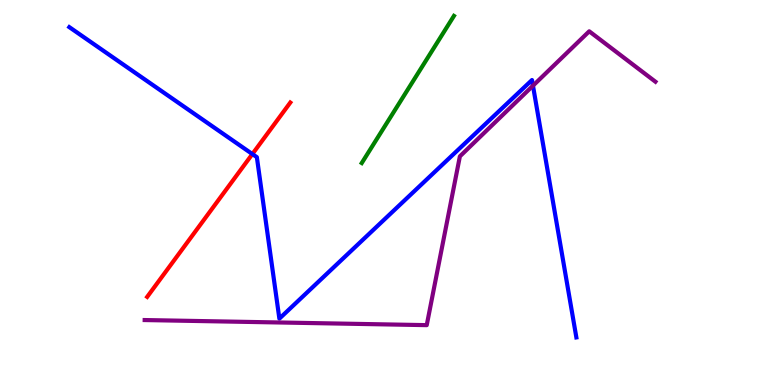[{'lines': ['blue', 'red'], 'intersections': [{'x': 3.26, 'y': 6.0}]}, {'lines': ['green', 'red'], 'intersections': []}, {'lines': ['purple', 'red'], 'intersections': []}, {'lines': ['blue', 'green'], 'intersections': []}, {'lines': ['blue', 'purple'], 'intersections': [{'x': 6.88, 'y': 7.77}]}, {'lines': ['green', 'purple'], 'intersections': []}]